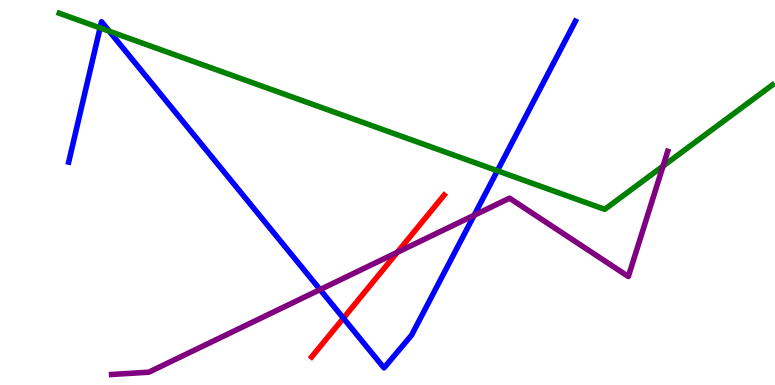[{'lines': ['blue', 'red'], 'intersections': [{'x': 4.43, 'y': 1.74}]}, {'lines': ['green', 'red'], 'intersections': []}, {'lines': ['purple', 'red'], 'intersections': [{'x': 5.13, 'y': 3.45}]}, {'lines': ['blue', 'green'], 'intersections': [{'x': 1.29, 'y': 9.27}, {'x': 1.41, 'y': 9.19}, {'x': 6.42, 'y': 5.57}]}, {'lines': ['blue', 'purple'], 'intersections': [{'x': 4.13, 'y': 2.48}, {'x': 6.12, 'y': 4.41}]}, {'lines': ['green', 'purple'], 'intersections': [{'x': 8.56, 'y': 5.69}]}]